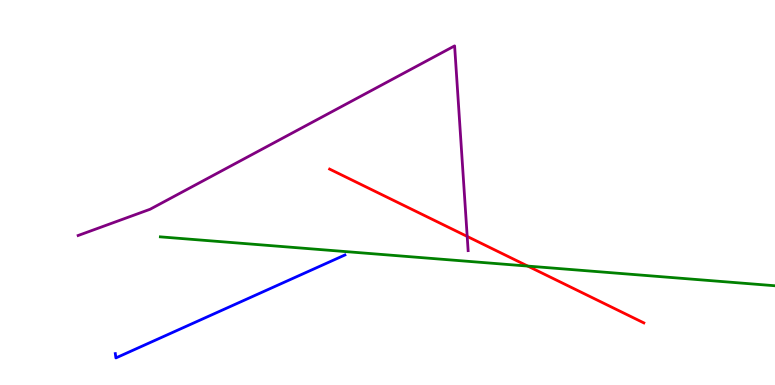[{'lines': ['blue', 'red'], 'intersections': []}, {'lines': ['green', 'red'], 'intersections': [{'x': 6.81, 'y': 3.09}]}, {'lines': ['purple', 'red'], 'intersections': [{'x': 6.03, 'y': 3.86}]}, {'lines': ['blue', 'green'], 'intersections': []}, {'lines': ['blue', 'purple'], 'intersections': []}, {'lines': ['green', 'purple'], 'intersections': []}]